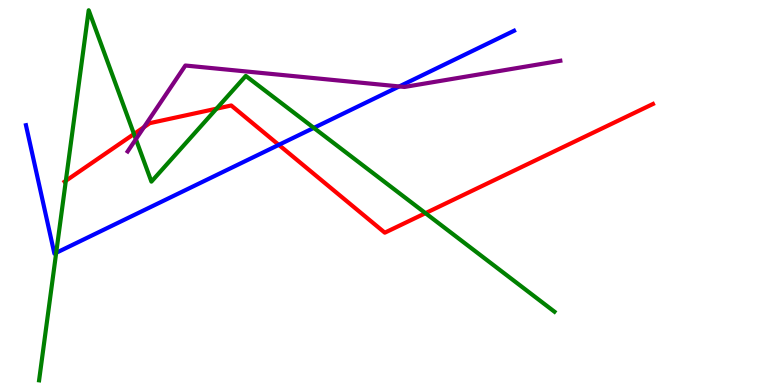[{'lines': ['blue', 'red'], 'intersections': [{'x': 3.6, 'y': 6.24}]}, {'lines': ['green', 'red'], 'intersections': [{'x': 0.85, 'y': 5.3}, {'x': 1.73, 'y': 6.52}, {'x': 2.79, 'y': 7.18}, {'x': 5.49, 'y': 4.46}]}, {'lines': ['purple', 'red'], 'intersections': [{'x': 1.86, 'y': 6.7}]}, {'lines': ['blue', 'green'], 'intersections': [{'x': 0.725, 'y': 3.43}, {'x': 4.05, 'y': 6.68}]}, {'lines': ['blue', 'purple'], 'intersections': [{'x': 5.15, 'y': 7.75}]}, {'lines': ['green', 'purple'], 'intersections': [{'x': 1.75, 'y': 6.38}]}]